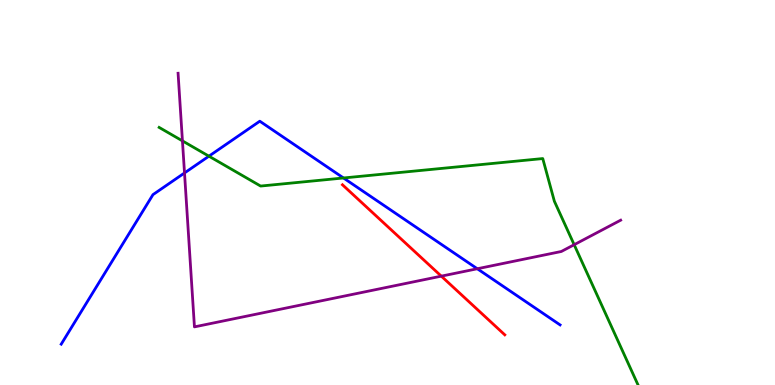[{'lines': ['blue', 'red'], 'intersections': []}, {'lines': ['green', 'red'], 'intersections': []}, {'lines': ['purple', 'red'], 'intersections': [{'x': 5.69, 'y': 2.83}]}, {'lines': ['blue', 'green'], 'intersections': [{'x': 2.7, 'y': 5.94}, {'x': 4.43, 'y': 5.38}]}, {'lines': ['blue', 'purple'], 'intersections': [{'x': 2.38, 'y': 5.51}, {'x': 6.16, 'y': 3.02}]}, {'lines': ['green', 'purple'], 'intersections': [{'x': 2.35, 'y': 6.34}, {'x': 7.41, 'y': 3.64}]}]